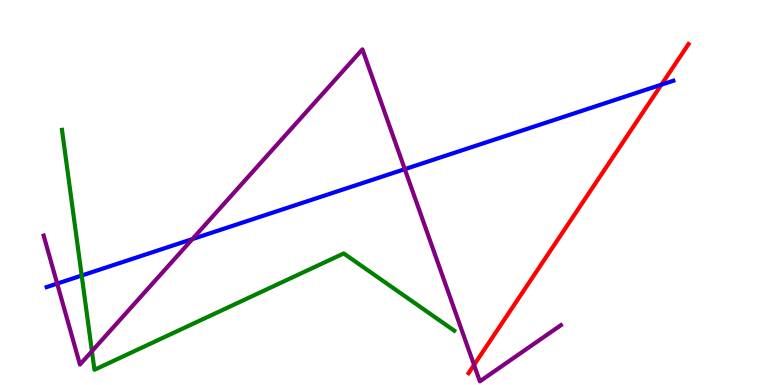[{'lines': ['blue', 'red'], 'intersections': [{'x': 8.53, 'y': 7.8}]}, {'lines': ['green', 'red'], 'intersections': []}, {'lines': ['purple', 'red'], 'intersections': [{'x': 6.12, 'y': 0.521}]}, {'lines': ['blue', 'green'], 'intersections': [{'x': 1.05, 'y': 2.84}]}, {'lines': ['blue', 'purple'], 'intersections': [{'x': 0.738, 'y': 2.63}, {'x': 2.48, 'y': 3.79}, {'x': 5.22, 'y': 5.61}]}, {'lines': ['green', 'purple'], 'intersections': [{'x': 1.19, 'y': 0.878}]}]